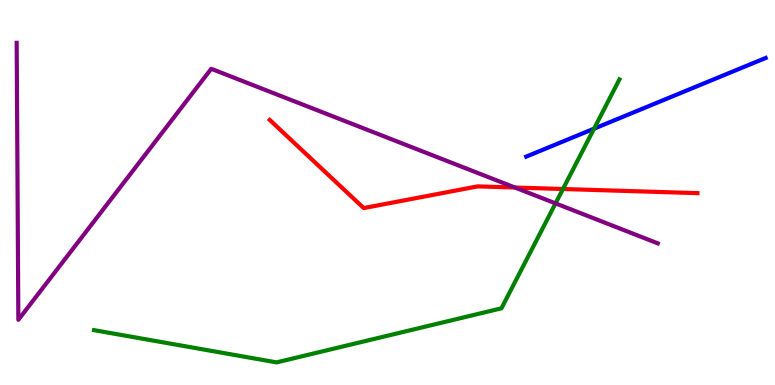[{'lines': ['blue', 'red'], 'intersections': []}, {'lines': ['green', 'red'], 'intersections': [{'x': 7.26, 'y': 5.09}]}, {'lines': ['purple', 'red'], 'intersections': [{'x': 6.64, 'y': 5.13}]}, {'lines': ['blue', 'green'], 'intersections': [{'x': 7.67, 'y': 6.66}]}, {'lines': ['blue', 'purple'], 'intersections': []}, {'lines': ['green', 'purple'], 'intersections': [{'x': 7.17, 'y': 4.72}]}]